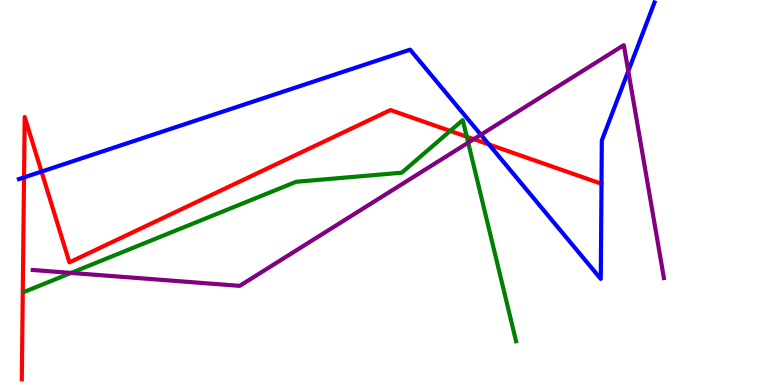[{'lines': ['blue', 'red'], 'intersections': [{'x': 0.31, 'y': 5.39}, {'x': 0.536, 'y': 5.54}, {'x': 6.31, 'y': 6.25}, {'x': 7.76, 'y': 5.23}]}, {'lines': ['green', 'red'], 'intersections': [{'x': 5.81, 'y': 6.6}, {'x': 6.02, 'y': 6.45}]}, {'lines': ['purple', 'red'], 'intersections': [{'x': 6.11, 'y': 6.39}]}, {'lines': ['blue', 'green'], 'intersections': []}, {'lines': ['blue', 'purple'], 'intersections': [{'x': 6.2, 'y': 6.5}, {'x': 8.11, 'y': 8.15}]}, {'lines': ['green', 'purple'], 'intersections': [{'x': 0.917, 'y': 2.91}, {'x': 6.04, 'y': 6.29}]}]